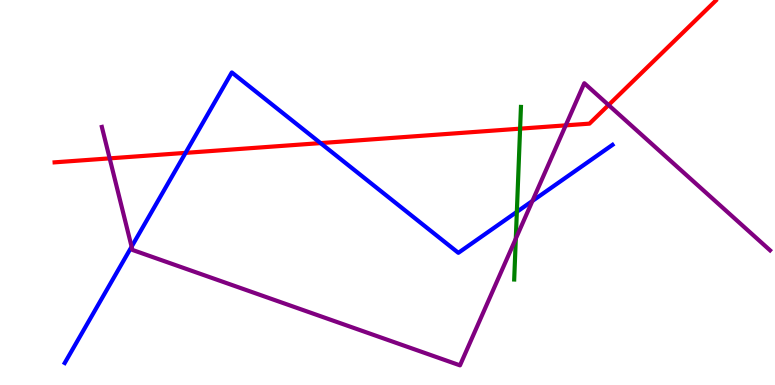[{'lines': ['blue', 'red'], 'intersections': [{'x': 2.39, 'y': 6.03}, {'x': 4.14, 'y': 6.28}]}, {'lines': ['green', 'red'], 'intersections': [{'x': 6.71, 'y': 6.66}]}, {'lines': ['purple', 'red'], 'intersections': [{'x': 1.41, 'y': 5.89}, {'x': 7.3, 'y': 6.74}, {'x': 7.85, 'y': 7.27}]}, {'lines': ['blue', 'green'], 'intersections': [{'x': 6.67, 'y': 4.5}]}, {'lines': ['blue', 'purple'], 'intersections': [{'x': 1.7, 'y': 3.59}, {'x': 6.87, 'y': 4.78}]}, {'lines': ['green', 'purple'], 'intersections': [{'x': 6.66, 'y': 3.8}]}]